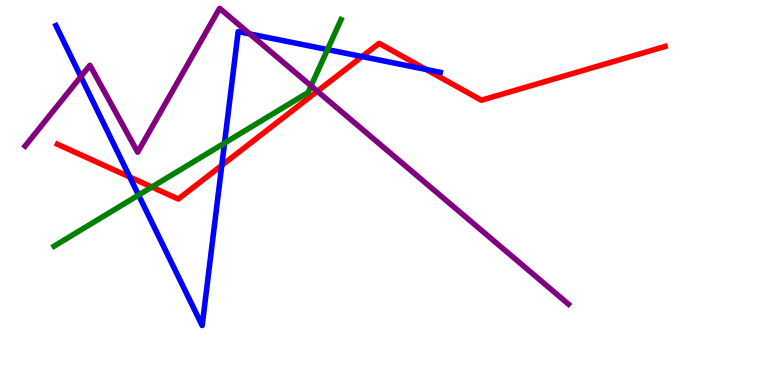[{'lines': ['blue', 'red'], 'intersections': [{'x': 1.67, 'y': 5.4}, {'x': 2.86, 'y': 5.71}, {'x': 4.67, 'y': 8.53}, {'x': 5.5, 'y': 8.2}]}, {'lines': ['green', 'red'], 'intersections': [{'x': 1.96, 'y': 5.14}]}, {'lines': ['purple', 'red'], 'intersections': [{'x': 4.1, 'y': 7.63}]}, {'lines': ['blue', 'green'], 'intersections': [{'x': 1.79, 'y': 4.93}, {'x': 2.9, 'y': 6.28}, {'x': 4.23, 'y': 8.71}]}, {'lines': ['blue', 'purple'], 'intersections': [{'x': 1.04, 'y': 8.01}, {'x': 3.22, 'y': 9.12}]}, {'lines': ['green', 'purple'], 'intersections': [{'x': 4.01, 'y': 7.77}]}]